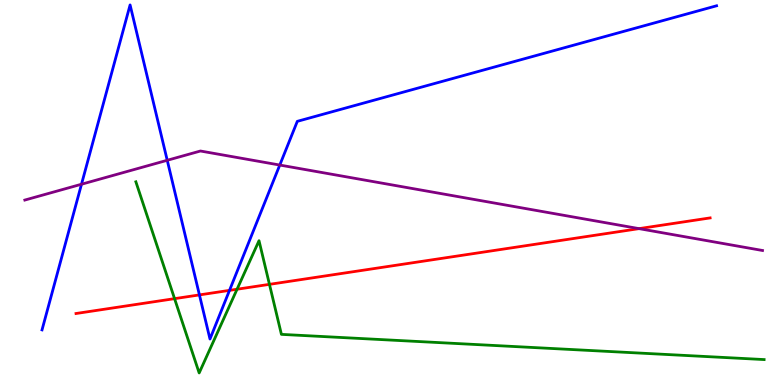[{'lines': ['blue', 'red'], 'intersections': [{'x': 2.57, 'y': 2.34}, {'x': 2.96, 'y': 2.46}]}, {'lines': ['green', 'red'], 'intersections': [{'x': 2.25, 'y': 2.24}, {'x': 3.06, 'y': 2.49}, {'x': 3.48, 'y': 2.61}]}, {'lines': ['purple', 'red'], 'intersections': [{'x': 8.25, 'y': 4.06}]}, {'lines': ['blue', 'green'], 'intersections': []}, {'lines': ['blue', 'purple'], 'intersections': [{'x': 1.05, 'y': 5.21}, {'x': 2.16, 'y': 5.84}, {'x': 3.61, 'y': 5.71}]}, {'lines': ['green', 'purple'], 'intersections': []}]